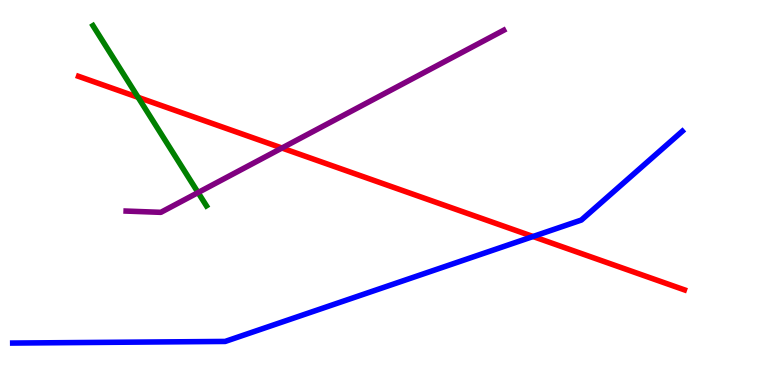[{'lines': ['blue', 'red'], 'intersections': [{'x': 6.88, 'y': 3.86}]}, {'lines': ['green', 'red'], 'intersections': [{'x': 1.78, 'y': 7.47}]}, {'lines': ['purple', 'red'], 'intersections': [{'x': 3.64, 'y': 6.16}]}, {'lines': ['blue', 'green'], 'intersections': []}, {'lines': ['blue', 'purple'], 'intersections': []}, {'lines': ['green', 'purple'], 'intersections': [{'x': 2.56, 'y': 5.0}]}]